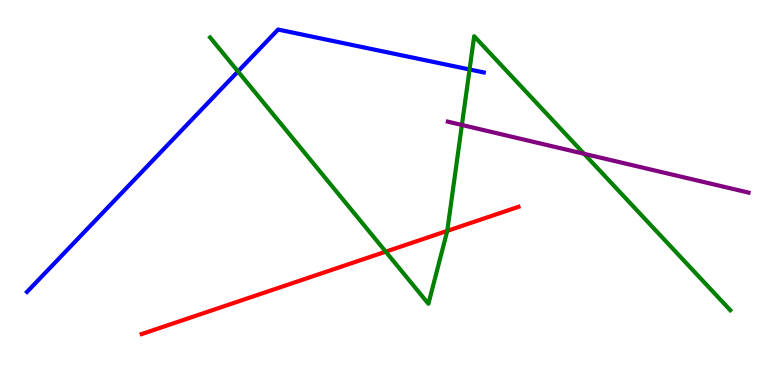[{'lines': ['blue', 'red'], 'intersections': []}, {'lines': ['green', 'red'], 'intersections': [{'x': 4.98, 'y': 3.46}, {'x': 5.77, 'y': 4.0}]}, {'lines': ['purple', 'red'], 'intersections': []}, {'lines': ['blue', 'green'], 'intersections': [{'x': 3.07, 'y': 8.14}, {'x': 6.06, 'y': 8.2}]}, {'lines': ['blue', 'purple'], 'intersections': []}, {'lines': ['green', 'purple'], 'intersections': [{'x': 5.96, 'y': 6.75}, {'x': 7.54, 'y': 6.01}]}]